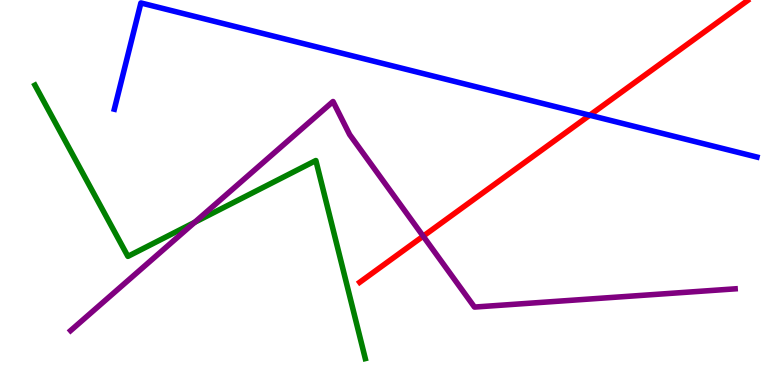[{'lines': ['blue', 'red'], 'intersections': [{'x': 7.61, 'y': 7.01}]}, {'lines': ['green', 'red'], 'intersections': []}, {'lines': ['purple', 'red'], 'intersections': [{'x': 5.46, 'y': 3.87}]}, {'lines': ['blue', 'green'], 'intersections': []}, {'lines': ['blue', 'purple'], 'intersections': []}, {'lines': ['green', 'purple'], 'intersections': [{'x': 2.51, 'y': 4.22}]}]